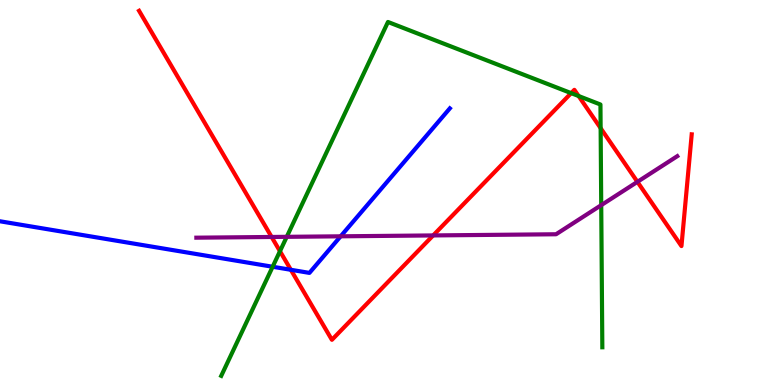[{'lines': ['blue', 'red'], 'intersections': [{'x': 3.75, 'y': 2.99}]}, {'lines': ['green', 'red'], 'intersections': [{'x': 3.61, 'y': 3.47}, {'x': 7.37, 'y': 7.58}, {'x': 7.47, 'y': 7.51}, {'x': 7.75, 'y': 6.67}]}, {'lines': ['purple', 'red'], 'intersections': [{'x': 3.5, 'y': 3.84}, {'x': 5.59, 'y': 3.88}, {'x': 8.22, 'y': 5.28}]}, {'lines': ['blue', 'green'], 'intersections': [{'x': 3.52, 'y': 3.07}]}, {'lines': ['blue', 'purple'], 'intersections': [{'x': 4.4, 'y': 3.86}]}, {'lines': ['green', 'purple'], 'intersections': [{'x': 3.7, 'y': 3.85}, {'x': 7.76, 'y': 4.67}]}]